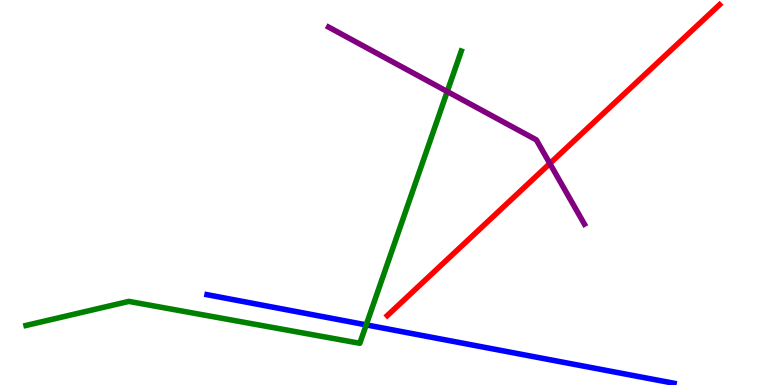[{'lines': ['blue', 'red'], 'intersections': []}, {'lines': ['green', 'red'], 'intersections': []}, {'lines': ['purple', 'red'], 'intersections': [{'x': 7.09, 'y': 5.75}]}, {'lines': ['blue', 'green'], 'intersections': [{'x': 4.73, 'y': 1.56}]}, {'lines': ['blue', 'purple'], 'intersections': []}, {'lines': ['green', 'purple'], 'intersections': [{'x': 5.77, 'y': 7.62}]}]